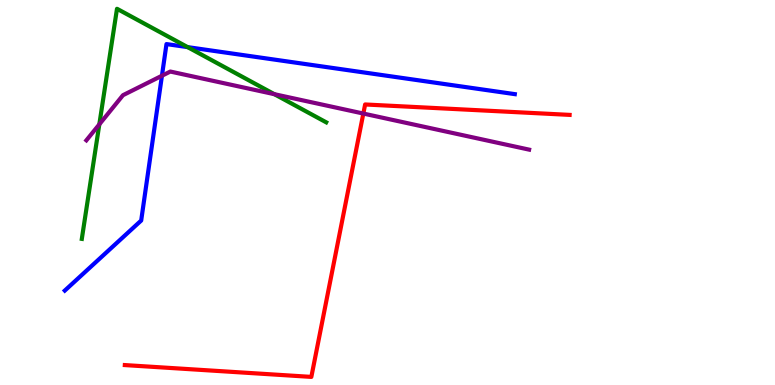[{'lines': ['blue', 'red'], 'intersections': []}, {'lines': ['green', 'red'], 'intersections': []}, {'lines': ['purple', 'red'], 'intersections': [{'x': 4.69, 'y': 7.05}]}, {'lines': ['blue', 'green'], 'intersections': [{'x': 2.42, 'y': 8.78}]}, {'lines': ['blue', 'purple'], 'intersections': [{'x': 2.09, 'y': 8.03}]}, {'lines': ['green', 'purple'], 'intersections': [{'x': 1.28, 'y': 6.77}, {'x': 3.54, 'y': 7.55}]}]